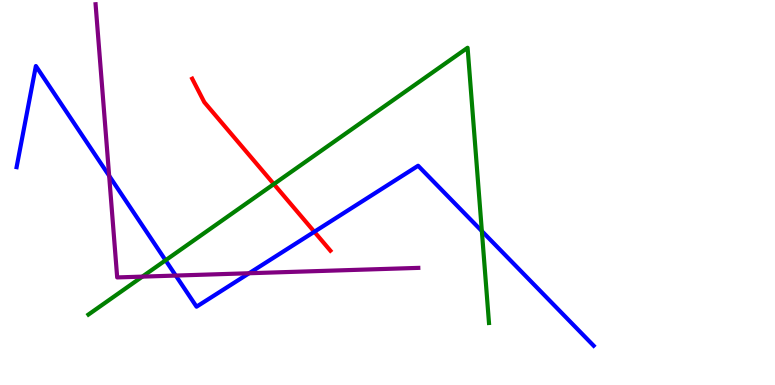[{'lines': ['blue', 'red'], 'intersections': [{'x': 4.06, 'y': 3.98}]}, {'lines': ['green', 'red'], 'intersections': [{'x': 3.53, 'y': 5.22}]}, {'lines': ['purple', 'red'], 'intersections': []}, {'lines': ['blue', 'green'], 'intersections': [{'x': 2.14, 'y': 3.24}, {'x': 6.22, 'y': 4.0}]}, {'lines': ['blue', 'purple'], 'intersections': [{'x': 1.41, 'y': 5.43}, {'x': 2.27, 'y': 2.84}, {'x': 3.21, 'y': 2.9}]}, {'lines': ['green', 'purple'], 'intersections': [{'x': 1.84, 'y': 2.81}]}]